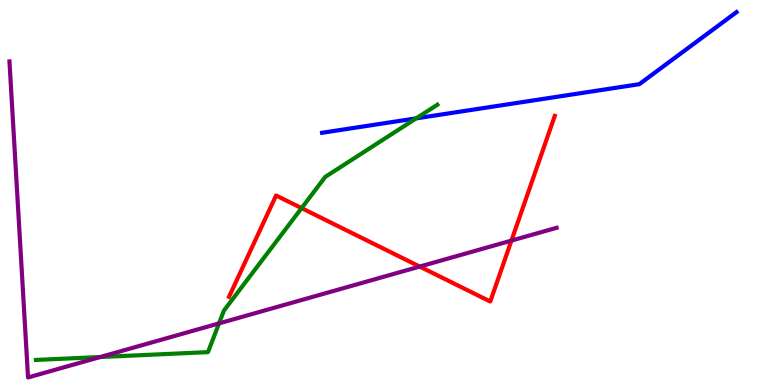[{'lines': ['blue', 'red'], 'intersections': []}, {'lines': ['green', 'red'], 'intersections': [{'x': 3.89, 'y': 4.59}]}, {'lines': ['purple', 'red'], 'intersections': [{'x': 5.42, 'y': 3.08}, {'x': 6.6, 'y': 3.75}]}, {'lines': ['blue', 'green'], 'intersections': [{'x': 5.37, 'y': 6.93}]}, {'lines': ['blue', 'purple'], 'intersections': []}, {'lines': ['green', 'purple'], 'intersections': [{'x': 1.29, 'y': 0.727}, {'x': 2.83, 'y': 1.6}]}]